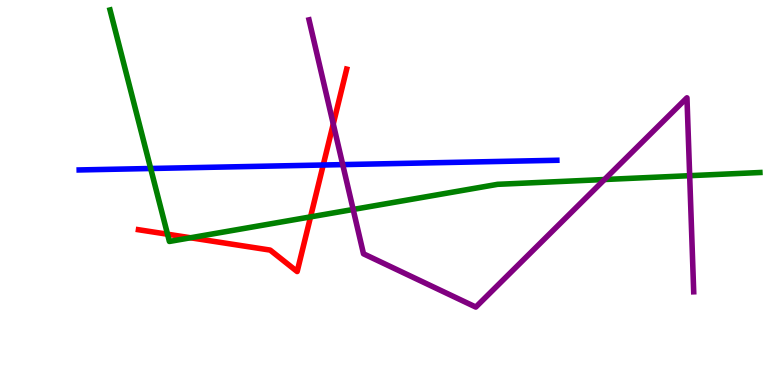[{'lines': ['blue', 'red'], 'intersections': [{'x': 4.17, 'y': 5.71}]}, {'lines': ['green', 'red'], 'intersections': [{'x': 2.16, 'y': 3.92}, {'x': 2.46, 'y': 3.82}, {'x': 4.01, 'y': 4.37}]}, {'lines': ['purple', 'red'], 'intersections': [{'x': 4.3, 'y': 6.78}]}, {'lines': ['blue', 'green'], 'intersections': [{'x': 1.94, 'y': 5.62}]}, {'lines': ['blue', 'purple'], 'intersections': [{'x': 4.42, 'y': 5.72}]}, {'lines': ['green', 'purple'], 'intersections': [{'x': 4.56, 'y': 4.56}, {'x': 7.8, 'y': 5.34}, {'x': 8.9, 'y': 5.44}]}]